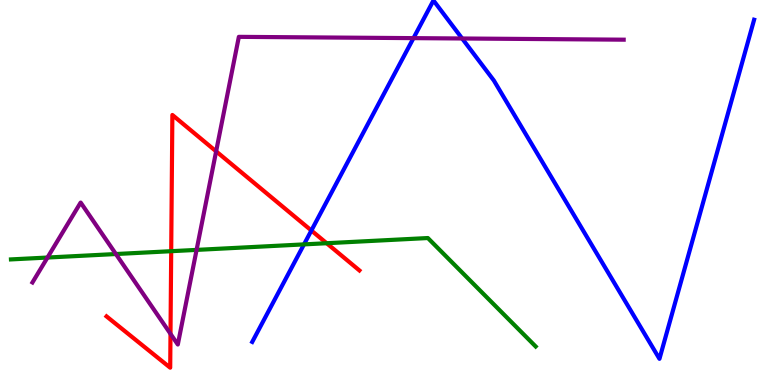[{'lines': ['blue', 'red'], 'intersections': [{'x': 4.02, 'y': 4.01}]}, {'lines': ['green', 'red'], 'intersections': [{'x': 2.21, 'y': 3.48}, {'x': 4.22, 'y': 3.68}]}, {'lines': ['purple', 'red'], 'intersections': [{'x': 2.2, 'y': 1.33}, {'x': 2.79, 'y': 6.07}]}, {'lines': ['blue', 'green'], 'intersections': [{'x': 3.92, 'y': 3.65}]}, {'lines': ['blue', 'purple'], 'intersections': [{'x': 5.34, 'y': 9.01}, {'x': 5.96, 'y': 9.0}]}, {'lines': ['green', 'purple'], 'intersections': [{'x': 0.613, 'y': 3.31}, {'x': 1.5, 'y': 3.4}, {'x': 2.54, 'y': 3.51}]}]